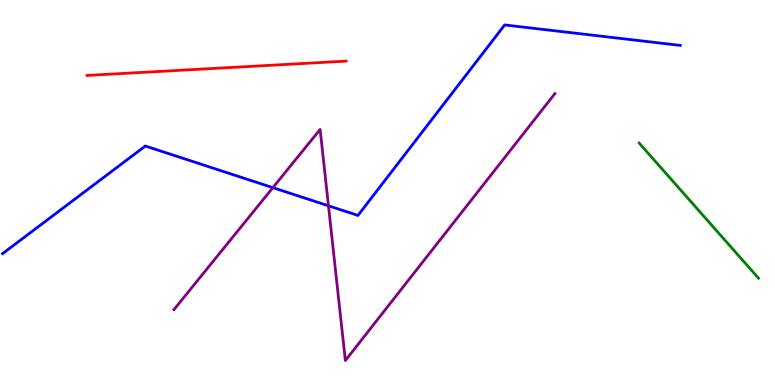[{'lines': ['blue', 'red'], 'intersections': []}, {'lines': ['green', 'red'], 'intersections': []}, {'lines': ['purple', 'red'], 'intersections': []}, {'lines': ['blue', 'green'], 'intersections': []}, {'lines': ['blue', 'purple'], 'intersections': [{'x': 3.52, 'y': 5.13}, {'x': 4.24, 'y': 4.65}]}, {'lines': ['green', 'purple'], 'intersections': []}]